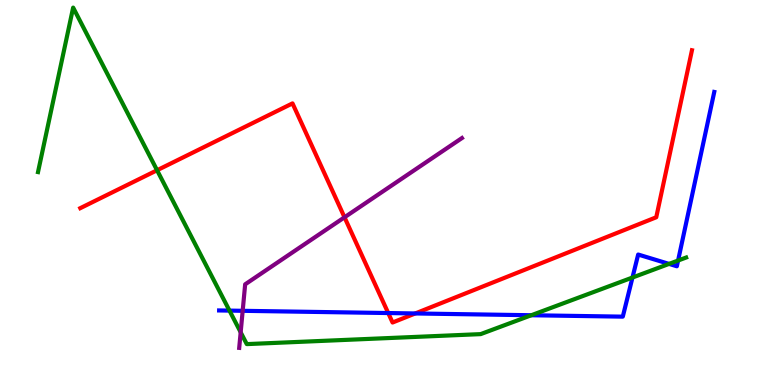[{'lines': ['blue', 'red'], 'intersections': [{'x': 5.01, 'y': 1.87}, {'x': 5.36, 'y': 1.86}]}, {'lines': ['green', 'red'], 'intersections': [{'x': 2.03, 'y': 5.58}]}, {'lines': ['purple', 'red'], 'intersections': [{'x': 4.45, 'y': 4.36}]}, {'lines': ['blue', 'green'], 'intersections': [{'x': 2.96, 'y': 1.93}, {'x': 6.86, 'y': 1.81}, {'x': 8.16, 'y': 2.79}, {'x': 8.63, 'y': 3.15}, {'x': 8.75, 'y': 3.23}]}, {'lines': ['blue', 'purple'], 'intersections': [{'x': 3.13, 'y': 1.93}]}, {'lines': ['green', 'purple'], 'intersections': [{'x': 3.11, 'y': 1.37}]}]